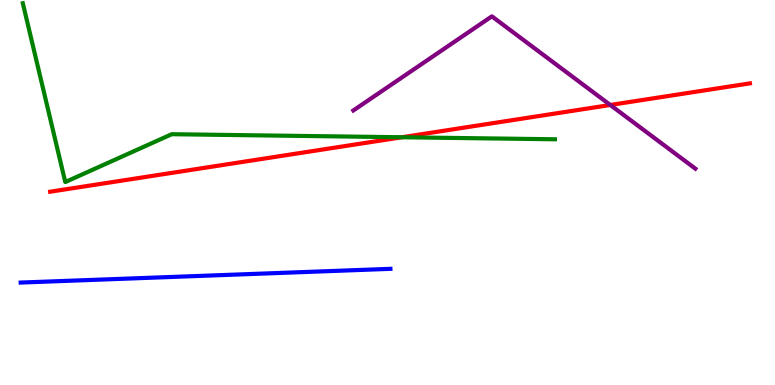[{'lines': ['blue', 'red'], 'intersections': []}, {'lines': ['green', 'red'], 'intersections': [{'x': 5.19, 'y': 6.43}]}, {'lines': ['purple', 'red'], 'intersections': [{'x': 7.87, 'y': 7.27}]}, {'lines': ['blue', 'green'], 'intersections': []}, {'lines': ['blue', 'purple'], 'intersections': []}, {'lines': ['green', 'purple'], 'intersections': []}]